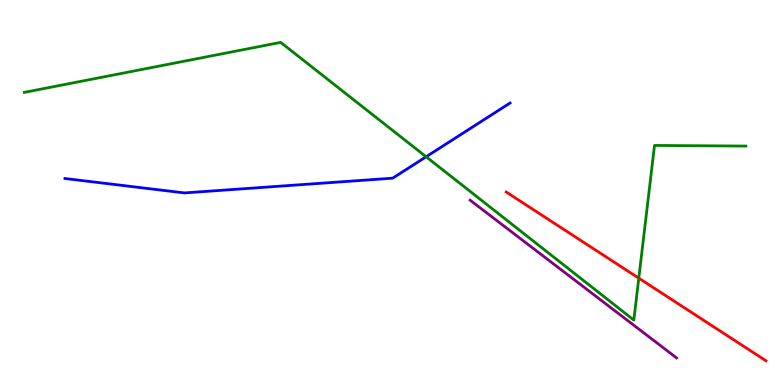[{'lines': ['blue', 'red'], 'intersections': []}, {'lines': ['green', 'red'], 'intersections': [{'x': 8.24, 'y': 2.78}]}, {'lines': ['purple', 'red'], 'intersections': []}, {'lines': ['blue', 'green'], 'intersections': [{'x': 5.5, 'y': 5.93}]}, {'lines': ['blue', 'purple'], 'intersections': []}, {'lines': ['green', 'purple'], 'intersections': []}]